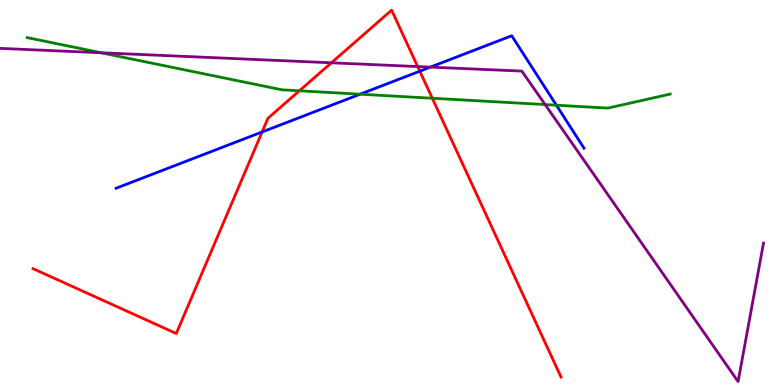[{'lines': ['blue', 'red'], 'intersections': [{'x': 3.38, 'y': 6.57}, {'x': 5.42, 'y': 8.15}]}, {'lines': ['green', 'red'], 'intersections': [{'x': 3.86, 'y': 7.64}, {'x': 5.58, 'y': 7.45}]}, {'lines': ['purple', 'red'], 'intersections': [{'x': 4.28, 'y': 8.37}, {'x': 5.39, 'y': 8.27}]}, {'lines': ['blue', 'green'], 'intersections': [{'x': 4.65, 'y': 7.55}, {'x': 7.18, 'y': 7.27}]}, {'lines': ['blue', 'purple'], 'intersections': [{'x': 5.55, 'y': 8.26}]}, {'lines': ['green', 'purple'], 'intersections': [{'x': 1.3, 'y': 8.63}, {'x': 7.03, 'y': 7.28}]}]